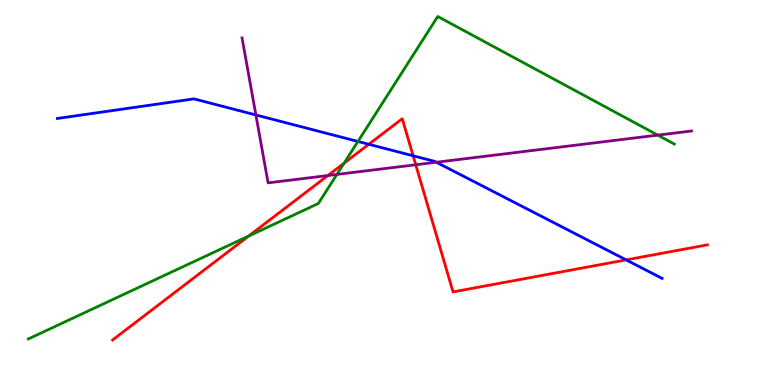[{'lines': ['blue', 'red'], 'intersections': [{'x': 4.76, 'y': 6.25}, {'x': 5.33, 'y': 5.95}, {'x': 8.08, 'y': 3.25}]}, {'lines': ['green', 'red'], 'intersections': [{'x': 3.21, 'y': 3.87}, {'x': 4.44, 'y': 5.76}]}, {'lines': ['purple', 'red'], 'intersections': [{'x': 4.23, 'y': 5.44}, {'x': 5.36, 'y': 5.72}]}, {'lines': ['blue', 'green'], 'intersections': [{'x': 4.62, 'y': 6.33}]}, {'lines': ['blue', 'purple'], 'intersections': [{'x': 3.3, 'y': 7.01}, {'x': 5.63, 'y': 5.79}]}, {'lines': ['green', 'purple'], 'intersections': [{'x': 4.35, 'y': 5.47}, {'x': 8.49, 'y': 6.49}]}]